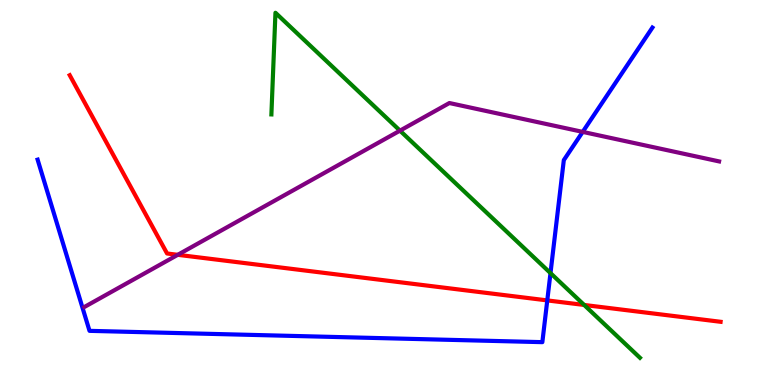[{'lines': ['blue', 'red'], 'intersections': [{'x': 7.06, 'y': 2.2}]}, {'lines': ['green', 'red'], 'intersections': [{'x': 7.54, 'y': 2.08}]}, {'lines': ['purple', 'red'], 'intersections': [{'x': 2.29, 'y': 3.38}]}, {'lines': ['blue', 'green'], 'intersections': [{'x': 7.1, 'y': 2.91}]}, {'lines': ['blue', 'purple'], 'intersections': [{'x': 7.52, 'y': 6.57}]}, {'lines': ['green', 'purple'], 'intersections': [{'x': 5.16, 'y': 6.61}]}]